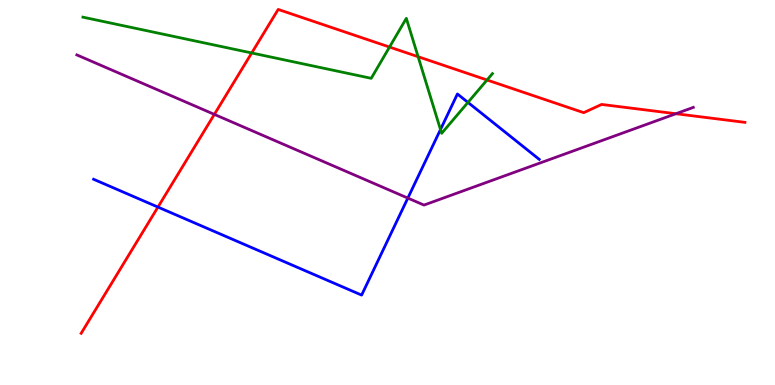[{'lines': ['blue', 'red'], 'intersections': [{'x': 2.04, 'y': 4.62}]}, {'lines': ['green', 'red'], 'intersections': [{'x': 3.25, 'y': 8.62}, {'x': 5.03, 'y': 8.78}, {'x': 5.4, 'y': 8.53}, {'x': 6.28, 'y': 7.92}]}, {'lines': ['purple', 'red'], 'intersections': [{'x': 2.77, 'y': 7.03}, {'x': 8.72, 'y': 7.05}]}, {'lines': ['blue', 'green'], 'intersections': [{'x': 5.68, 'y': 6.64}, {'x': 6.04, 'y': 7.34}]}, {'lines': ['blue', 'purple'], 'intersections': [{'x': 5.26, 'y': 4.85}]}, {'lines': ['green', 'purple'], 'intersections': []}]